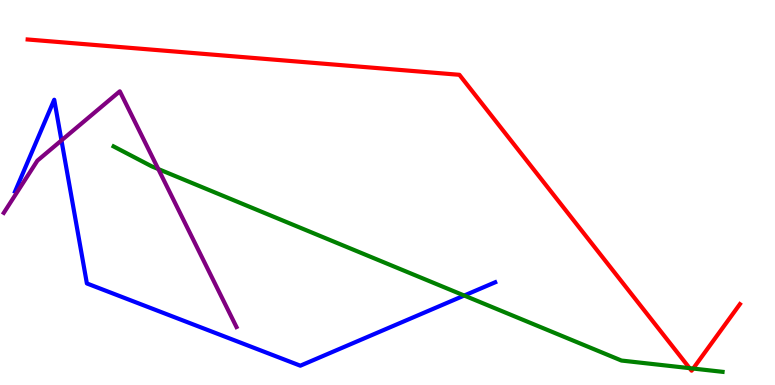[{'lines': ['blue', 'red'], 'intersections': []}, {'lines': ['green', 'red'], 'intersections': [{'x': 8.9, 'y': 0.438}, {'x': 8.94, 'y': 0.427}]}, {'lines': ['purple', 'red'], 'intersections': []}, {'lines': ['blue', 'green'], 'intersections': [{'x': 5.99, 'y': 2.32}]}, {'lines': ['blue', 'purple'], 'intersections': [{'x': 0.793, 'y': 6.35}]}, {'lines': ['green', 'purple'], 'intersections': [{'x': 2.04, 'y': 5.61}]}]